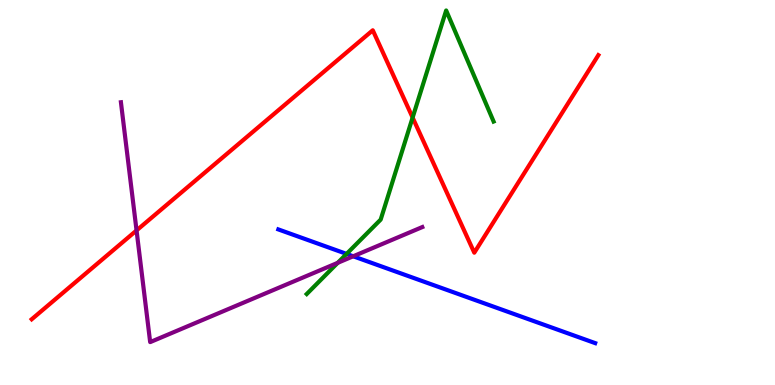[{'lines': ['blue', 'red'], 'intersections': []}, {'lines': ['green', 'red'], 'intersections': [{'x': 5.32, 'y': 6.95}]}, {'lines': ['purple', 'red'], 'intersections': [{'x': 1.76, 'y': 4.01}]}, {'lines': ['blue', 'green'], 'intersections': [{'x': 4.47, 'y': 3.41}]}, {'lines': ['blue', 'purple'], 'intersections': [{'x': 4.56, 'y': 3.34}]}, {'lines': ['green', 'purple'], 'intersections': [{'x': 4.36, 'y': 3.17}]}]